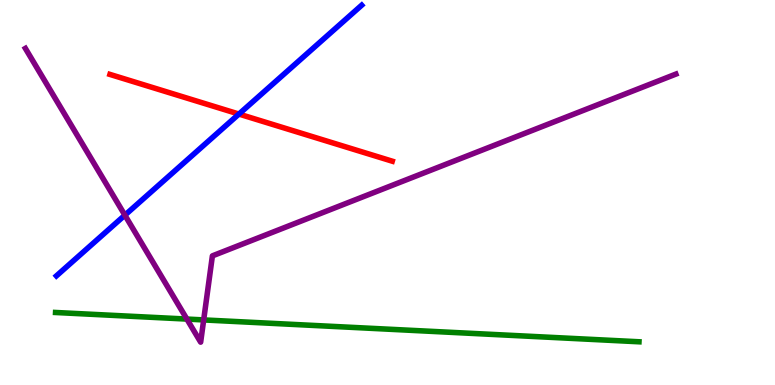[{'lines': ['blue', 'red'], 'intersections': [{'x': 3.08, 'y': 7.04}]}, {'lines': ['green', 'red'], 'intersections': []}, {'lines': ['purple', 'red'], 'intersections': []}, {'lines': ['blue', 'green'], 'intersections': []}, {'lines': ['blue', 'purple'], 'intersections': [{'x': 1.61, 'y': 4.41}]}, {'lines': ['green', 'purple'], 'intersections': [{'x': 2.41, 'y': 1.71}, {'x': 2.63, 'y': 1.69}]}]